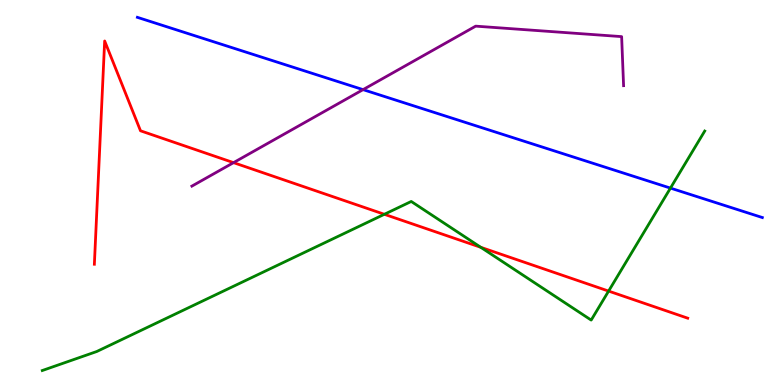[{'lines': ['blue', 'red'], 'intersections': []}, {'lines': ['green', 'red'], 'intersections': [{'x': 4.96, 'y': 4.43}, {'x': 6.2, 'y': 3.58}, {'x': 7.85, 'y': 2.44}]}, {'lines': ['purple', 'red'], 'intersections': [{'x': 3.01, 'y': 5.78}]}, {'lines': ['blue', 'green'], 'intersections': [{'x': 8.65, 'y': 5.11}]}, {'lines': ['blue', 'purple'], 'intersections': [{'x': 4.68, 'y': 7.67}]}, {'lines': ['green', 'purple'], 'intersections': []}]